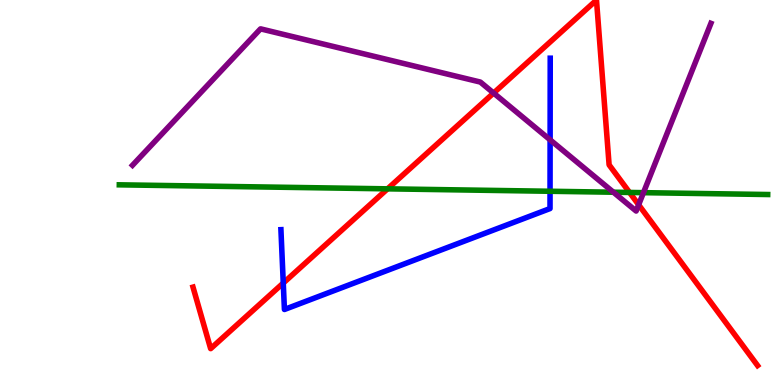[{'lines': ['blue', 'red'], 'intersections': [{'x': 3.65, 'y': 2.65}]}, {'lines': ['green', 'red'], 'intersections': [{'x': 5.0, 'y': 5.1}, {'x': 8.12, 'y': 5.0}]}, {'lines': ['purple', 'red'], 'intersections': [{'x': 6.37, 'y': 7.58}, {'x': 8.24, 'y': 4.68}]}, {'lines': ['blue', 'green'], 'intersections': [{'x': 7.1, 'y': 5.03}]}, {'lines': ['blue', 'purple'], 'intersections': [{'x': 7.1, 'y': 6.37}]}, {'lines': ['green', 'purple'], 'intersections': [{'x': 7.91, 'y': 5.01}, {'x': 8.3, 'y': 5.0}]}]